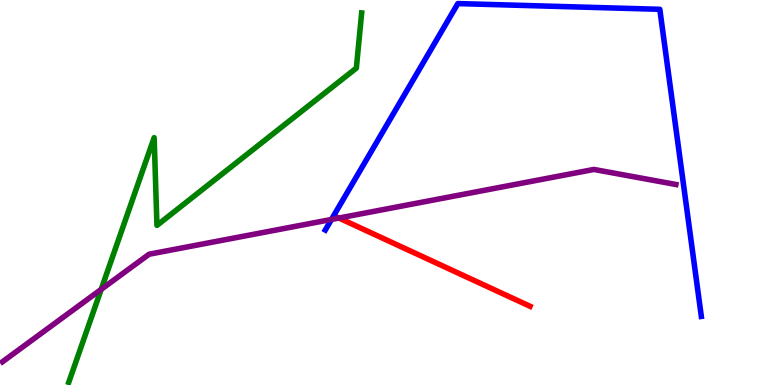[{'lines': ['blue', 'red'], 'intersections': []}, {'lines': ['green', 'red'], 'intersections': []}, {'lines': ['purple', 'red'], 'intersections': [{'x': 4.37, 'y': 4.34}]}, {'lines': ['blue', 'green'], 'intersections': []}, {'lines': ['blue', 'purple'], 'intersections': [{'x': 4.28, 'y': 4.3}]}, {'lines': ['green', 'purple'], 'intersections': [{'x': 1.31, 'y': 2.48}]}]